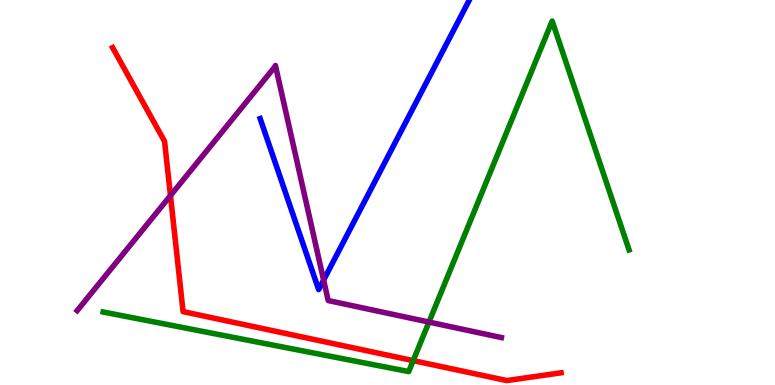[{'lines': ['blue', 'red'], 'intersections': []}, {'lines': ['green', 'red'], 'intersections': [{'x': 5.33, 'y': 0.633}]}, {'lines': ['purple', 'red'], 'intersections': [{'x': 2.2, 'y': 4.92}]}, {'lines': ['blue', 'green'], 'intersections': []}, {'lines': ['blue', 'purple'], 'intersections': [{'x': 4.18, 'y': 2.73}]}, {'lines': ['green', 'purple'], 'intersections': [{'x': 5.53, 'y': 1.63}]}]